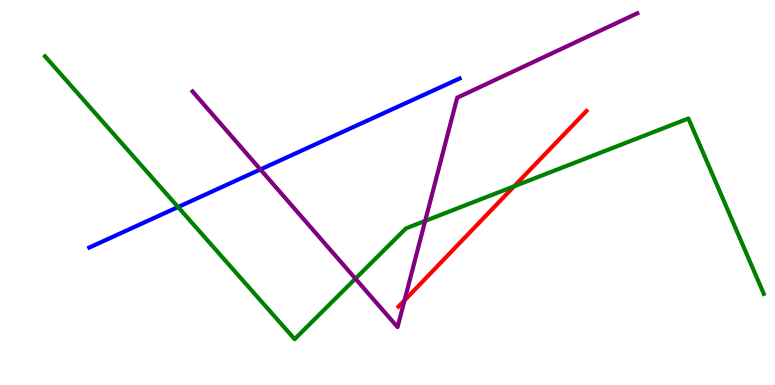[{'lines': ['blue', 'red'], 'intersections': []}, {'lines': ['green', 'red'], 'intersections': [{'x': 6.63, 'y': 5.16}]}, {'lines': ['purple', 'red'], 'intersections': [{'x': 5.22, 'y': 2.2}]}, {'lines': ['blue', 'green'], 'intersections': [{'x': 2.3, 'y': 4.62}]}, {'lines': ['blue', 'purple'], 'intersections': [{'x': 3.36, 'y': 5.6}]}, {'lines': ['green', 'purple'], 'intersections': [{'x': 4.59, 'y': 2.76}, {'x': 5.49, 'y': 4.26}]}]